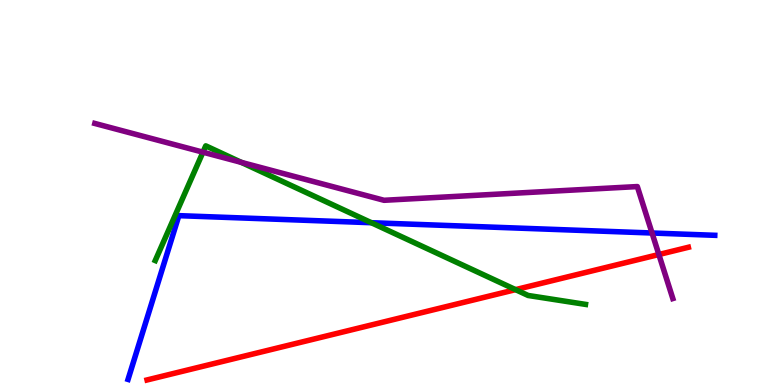[{'lines': ['blue', 'red'], 'intersections': []}, {'lines': ['green', 'red'], 'intersections': [{'x': 6.65, 'y': 2.48}]}, {'lines': ['purple', 'red'], 'intersections': [{'x': 8.5, 'y': 3.39}]}, {'lines': ['blue', 'green'], 'intersections': [{'x': 4.79, 'y': 4.22}]}, {'lines': ['blue', 'purple'], 'intersections': [{'x': 8.41, 'y': 3.95}]}, {'lines': ['green', 'purple'], 'intersections': [{'x': 2.62, 'y': 6.05}, {'x': 3.11, 'y': 5.78}]}]